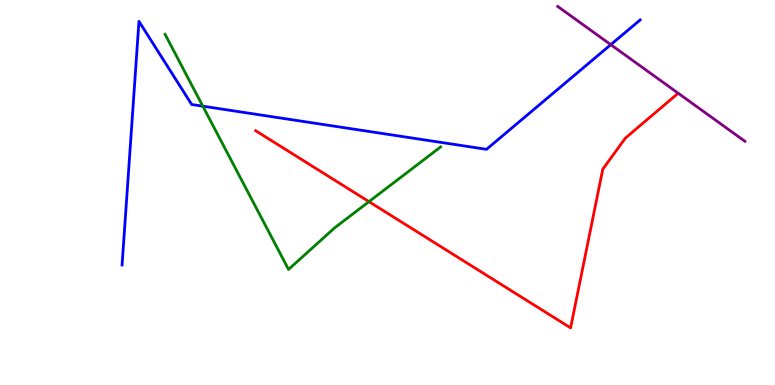[{'lines': ['blue', 'red'], 'intersections': []}, {'lines': ['green', 'red'], 'intersections': [{'x': 4.76, 'y': 4.76}]}, {'lines': ['purple', 'red'], 'intersections': []}, {'lines': ['blue', 'green'], 'intersections': [{'x': 2.62, 'y': 7.24}]}, {'lines': ['blue', 'purple'], 'intersections': [{'x': 7.88, 'y': 8.84}]}, {'lines': ['green', 'purple'], 'intersections': []}]